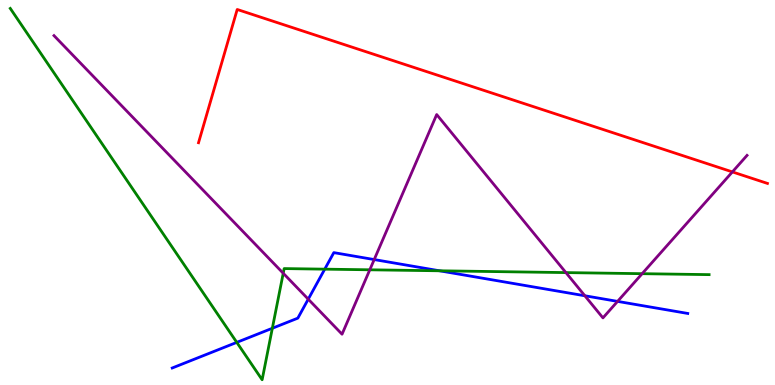[{'lines': ['blue', 'red'], 'intersections': []}, {'lines': ['green', 'red'], 'intersections': []}, {'lines': ['purple', 'red'], 'intersections': [{'x': 9.45, 'y': 5.53}]}, {'lines': ['blue', 'green'], 'intersections': [{'x': 3.06, 'y': 1.11}, {'x': 3.51, 'y': 1.47}, {'x': 4.19, 'y': 3.01}, {'x': 5.67, 'y': 2.97}]}, {'lines': ['blue', 'purple'], 'intersections': [{'x': 3.98, 'y': 2.23}, {'x': 4.83, 'y': 3.26}, {'x': 7.55, 'y': 2.32}, {'x': 7.97, 'y': 2.17}]}, {'lines': ['green', 'purple'], 'intersections': [{'x': 3.65, 'y': 2.9}, {'x': 4.77, 'y': 2.99}, {'x': 7.3, 'y': 2.92}, {'x': 8.29, 'y': 2.89}]}]